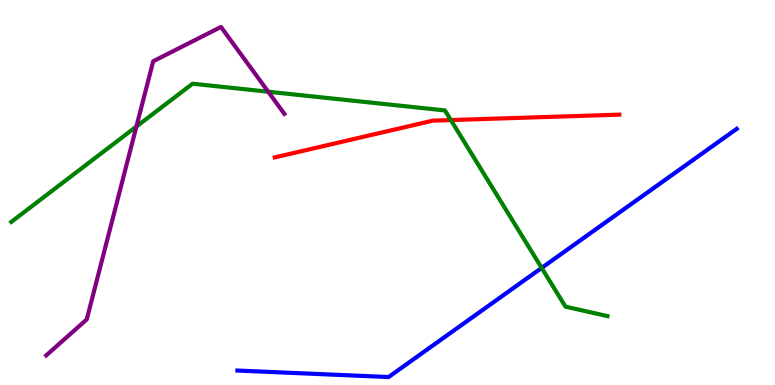[{'lines': ['blue', 'red'], 'intersections': []}, {'lines': ['green', 'red'], 'intersections': [{'x': 5.82, 'y': 6.88}]}, {'lines': ['purple', 'red'], 'intersections': []}, {'lines': ['blue', 'green'], 'intersections': [{'x': 6.99, 'y': 3.04}]}, {'lines': ['blue', 'purple'], 'intersections': []}, {'lines': ['green', 'purple'], 'intersections': [{'x': 1.76, 'y': 6.71}, {'x': 3.46, 'y': 7.62}]}]